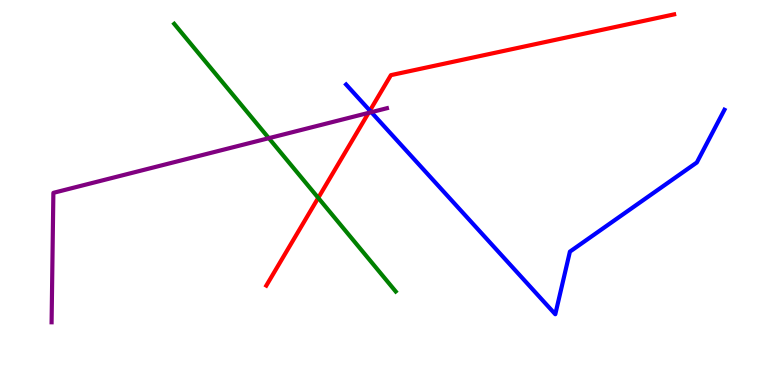[{'lines': ['blue', 'red'], 'intersections': [{'x': 4.77, 'y': 7.13}]}, {'lines': ['green', 'red'], 'intersections': [{'x': 4.11, 'y': 4.86}]}, {'lines': ['purple', 'red'], 'intersections': [{'x': 4.76, 'y': 7.07}]}, {'lines': ['blue', 'green'], 'intersections': []}, {'lines': ['blue', 'purple'], 'intersections': [{'x': 4.79, 'y': 7.09}]}, {'lines': ['green', 'purple'], 'intersections': [{'x': 3.47, 'y': 6.41}]}]